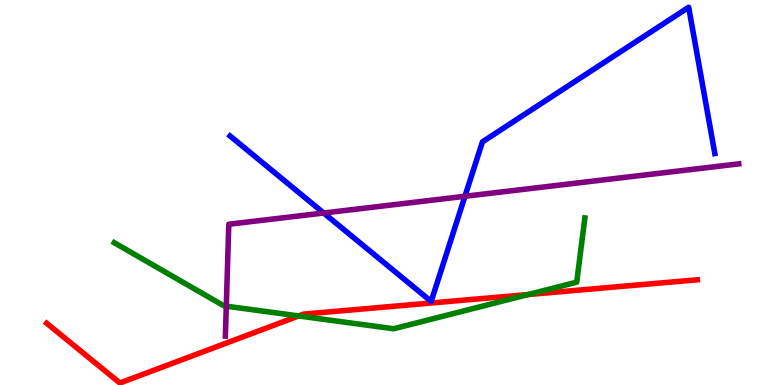[{'lines': ['blue', 'red'], 'intersections': []}, {'lines': ['green', 'red'], 'intersections': [{'x': 3.85, 'y': 1.79}, {'x': 6.81, 'y': 2.35}]}, {'lines': ['purple', 'red'], 'intersections': []}, {'lines': ['blue', 'green'], 'intersections': []}, {'lines': ['blue', 'purple'], 'intersections': [{'x': 4.18, 'y': 4.47}, {'x': 6.0, 'y': 4.9}]}, {'lines': ['green', 'purple'], 'intersections': [{'x': 2.92, 'y': 2.05}]}]